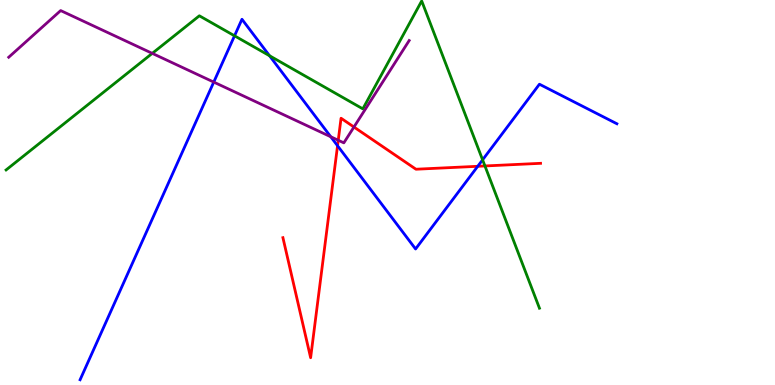[{'lines': ['blue', 'red'], 'intersections': [{'x': 4.36, 'y': 6.21}, {'x': 6.16, 'y': 5.68}]}, {'lines': ['green', 'red'], 'intersections': [{'x': 6.26, 'y': 5.69}]}, {'lines': ['purple', 'red'], 'intersections': [{'x': 4.36, 'y': 6.36}, {'x': 4.57, 'y': 6.7}]}, {'lines': ['blue', 'green'], 'intersections': [{'x': 3.03, 'y': 9.07}, {'x': 3.48, 'y': 8.55}, {'x': 6.23, 'y': 5.85}]}, {'lines': ['blue', 'purple'], 'intersections': [{'x': 2.76, 'y': 7.87}, {'x': 4.27, 'y': 6.45}]}, {'lines': ['green', 'purple'], 'intersections': [{'x': 1.96, 'y': 8.61}]}]